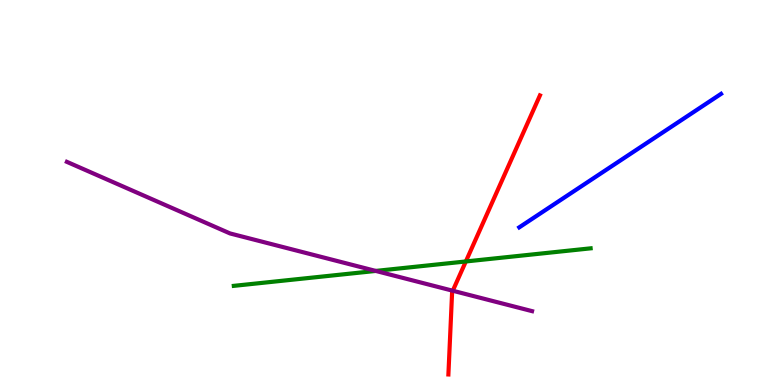[{'lines': ['blue', 'red'], 'intersections': []}, {'lines': ['green', 'red'], 'intersections': [{'x': 6.01, 'y': 3.21}]}, {'lines': ['purple', 'red'], 'intersections': [{'x': 5.84, 'y': 2.45}]}, {'lines': ['blue', 'green'], 'intersections': []}, {'lines': ['blue', 'purple'], 'intersections': []}, {'lines': ['green', 'purple'], 'intersections': [{'x': 4.85, 'y': 2.96}]}]